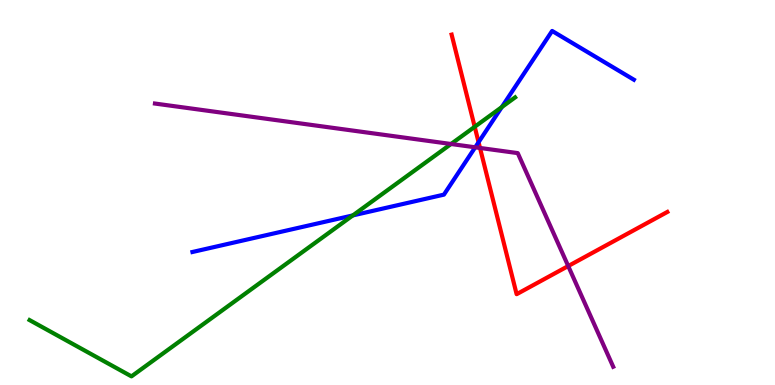[{'lines': ['blue', 'red'], 'intersections': [{'x': 6.18, 'y': 6.31}]}, {'lines': ['green', 'red'], 'intersections': [{'x': 6.13, 'y': 6.71}]}, {'lines': ['purple', 'red'], 'intersections': [{'x': 6.19, 'y': 6.16}, {'x': 7.33, 'y': 3.09}]}, {'lines': ['blue', 'green'], 'intersections': [{'x': 4.55, 'y': 4.4}, {'x': 6.47, 'y': 7.22}]}, {'lines': ['blue', 'purple'], 'intersections': [{'x': 6.13, 'y': 6.17}]}, {'lines': ['green', 'purple'], 'intersections': [{'x': 5.82, 'y': 6.26}]}]